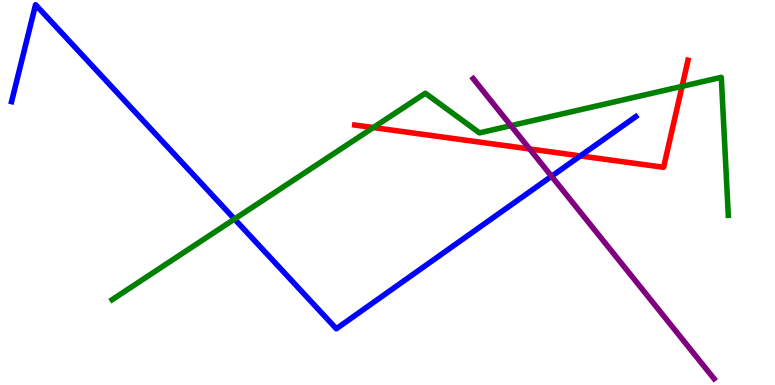[{'lines': ['blue', 'red'], 'intersections': [{'x': 7.49, 'y': 5.95}]}, {'lines': ['green', 'red'], 'intersections': [{'x': 4.82, 'y': 6.69}, {'x': 8.8, 'y': 7.76}]}, {'lines': ['purple', 'red'], 'intersections': [{'x': 6.83, 'y': 6.13}]}, {'lines': ['blue', 'green'], 'intersections': [{'x': 3.03, 'y': 4.31}]}, {'lines': ['blue', 'purple'], 'intersections': [{'x': 7.12, 'y': 5.42}]}, {'lines': ['green', 'purple'], 'intersections': [{'x': 6.59, 'y': 6.74}]}]